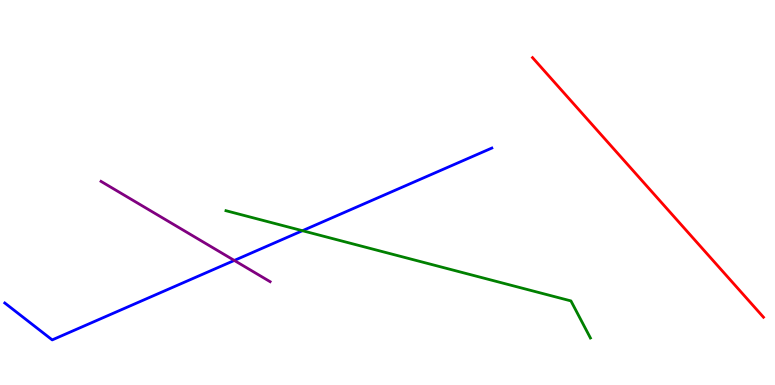[{'lines': ['blue', 'red'], 'intersections': []}, {'lines': ['green', 'red'], 'intersections': []}, {'lines': ['purple', 'red'], 'intersections': []}, {'lines': ['blue', 'green'], 'intersections': [{'x': 3.9, 'y': 4.01}]}, {'lines': ['blue', 'purple'], 'intersections': [{'x': 3.02, 'y': 3.24}]}, {'lines': ['green', 'purple'], 'intersections': []}]